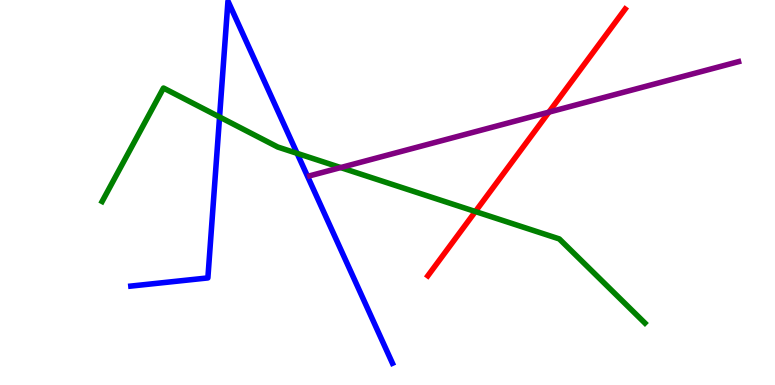[{'lines': ['blue', 'red'], 'intersections': []}, {'lines': ['green', 'red'], 'intersections': [{'x': 6.13, 'y': 4.51}]}, {'lines': ['purple', 'red'], 'intersections': [{'x': 7.08, 'y': 7.09}]}, {'lines': ['blue', 'green'], 'intersections': [{'x': 2.83, 'y': 6.96}, {'x': 3.83, 'y': 6.02}]}, {'lines': ['blue', 'purple'], 'intersections': []}, {'lines': ['green', 'purple'], 'intersections': [{'x': 4.4, 'y': 5.65}]}]